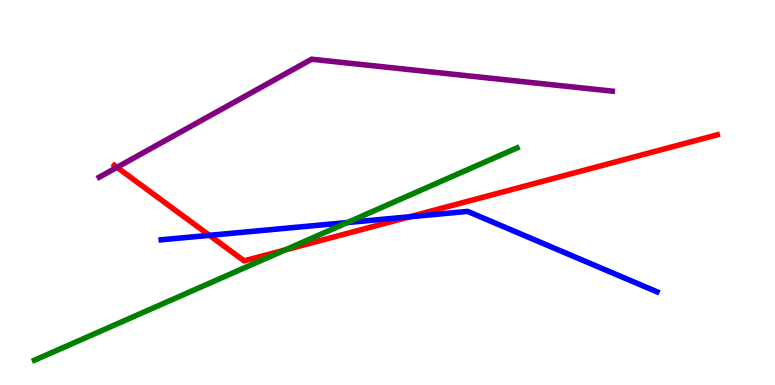[{'lines': ['blue', 'red'], 'intersections': [{'x': 2.7, 'y': 3.89}, {'x': 5.29, 'y': 4.37}]}, {'lines': ['green', 'red'], 'intersections': [{'x': 3.68, 'y': 3.51}]}, {'lines': ['purple', 'red'], 'intersections': [{'x': 1.51, 'y': 5.65}]}, {'lines': ['blue', 'green'], 'intersections': [{'x': 4.48, 'y': 4.22}]}, {'lines': ['blue', 'purple'], 'intersections': []}, {'lines': ['green', 'purple'], 'intersections': []}]